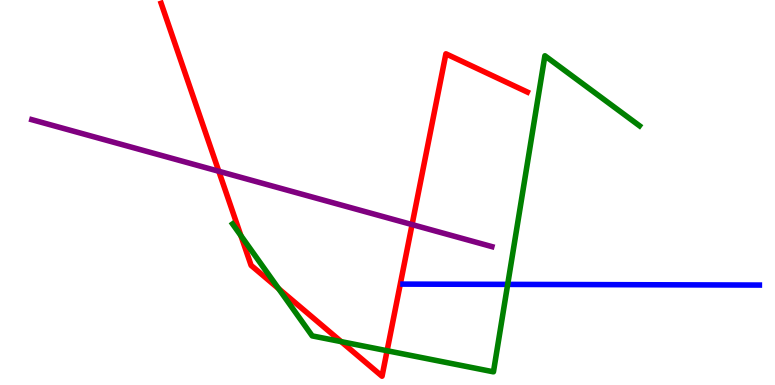[{'lines': ['blue', 'red'], 'intersections': []}, {'lines': ['green', 'red'], 'intersections': [{'x': 3.11, 'y': 3.88}, {'x': 3.59, 'y': 2.5}, {'x': 4.4, 'y': 1.13}, {'x': 4.99, 'y': 0.89}]}, {'lines': ['purple', 'red'], 'intersections': [{'x': 2.82, 'y': 5.55}, {'x': 5.32, 'y': 4.17}]}, {'lines': ['blue', 'green'], 'intersections': [{'x': 6.55, 'y': 2.61}]}, {'lines': ['blue', 'purple'], 'intersections': []}, {'lines': ['green', 'purple'], 'intersections': []}]